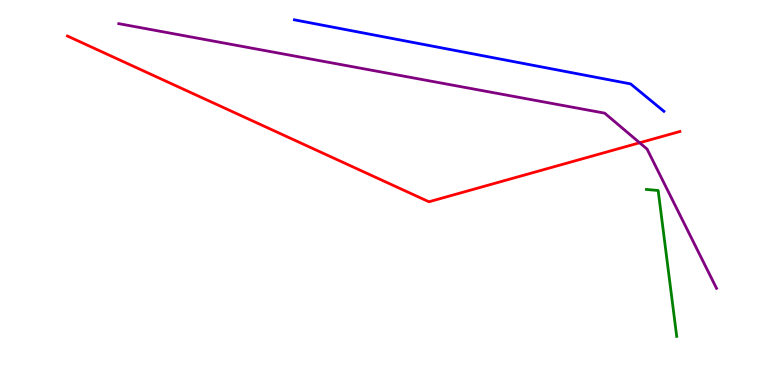[{'lines': ['blue', 'red'], 'intersections': []}, {'lines': ['green', 'red'], 'intersections': []}, {'lines': ['purple', 'red'], 'intersections': [{'x': 8.25, 'y': 6.29}]}, {'lines': ['blue', 'green'], 'intersections': []}, {'lines': ['blue', 'purple'], 'intersections': []}, {'lines': ['green', 'purple'], 'intersections': []}]